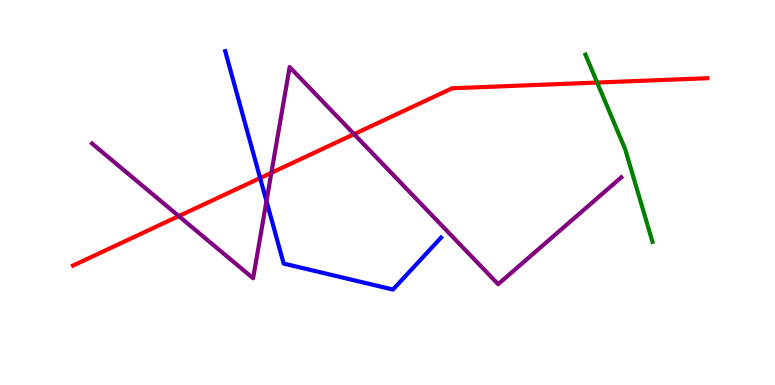[{'lines': ['blue', 'red'], 'intersections': [{'x': 3.36, 'y': 5.37}]}, {'lines': ['green', 'red'], 'intersections': [{'x': 7.71, 'y': 7.86}]}, {'lines': ['purple', 'red'], 'intersections': [{'x': 2.31, 'y': 4.39}, {'x': 3.5, 'y': 5.51}, {'x': 4.57, 'y': 6.52}]}, {'lines': ['blue', 'green'], 'intersections': []}, {'lines': ['blue', 'purple'], 'intersections': [{'x': 3.44, 'y': 4.78}]}, {'lines': ['green', 'purple'], 'intersections': []}]